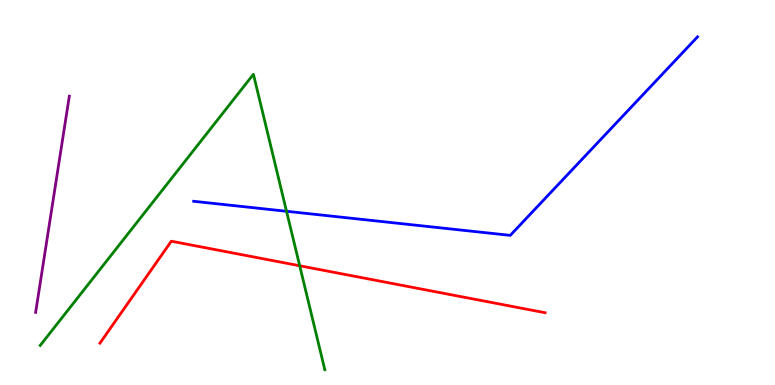[{'lines': ['blue', 'red'], 'intersections': []}, {'lines': ['green', 'red'], 'intersections': [{'x': 3.87, 'y': 3.1}]}, {'lines': ['purple', 'red'], 'intersections': []}, {'lines': ['blue', 'green'], 'intersections': [{'x': 3.7, 'y': 4.51}]}, {'lines': ['blue', 'purple'], 'intersections': []}, {'lines': ['green', 'purple'], 'intersections': []}]